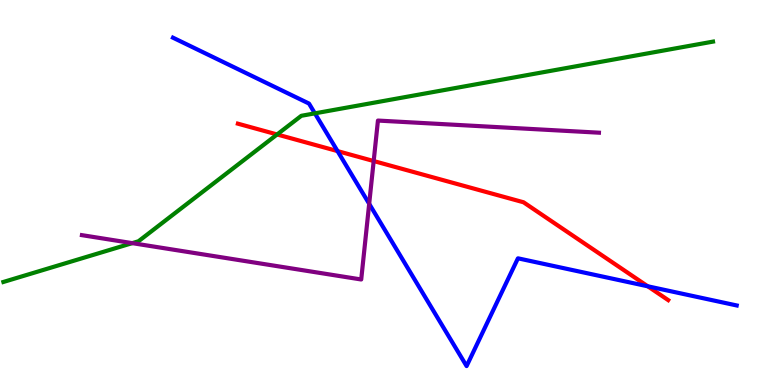[{'lines': ['blue', 'red'], 'intersections': [{'x': 4.36, 'y': 6.08}, {'x': 8.36, 'y': 2.56}]}, {'lines': ['green', 'red'], 'intersections': [{'x': 3.58, 'y': 6.51}]}, {'lines': ['purple', 'red'], 'intersections': [{'x': 4.82, 'y': 5.82}]}, {'lines': ['blue', 'green'], 'intersections': [{'x': 4.06, 'y': 7.06}]}, {'lines': ['blue', 'purple'], 'intersections': [{'x': 4.76, 'y': 4.71}]}, {'lines': ['green', 'purple'], 'intersections': [{'x': 1.71, 'y': 3.68}]}]